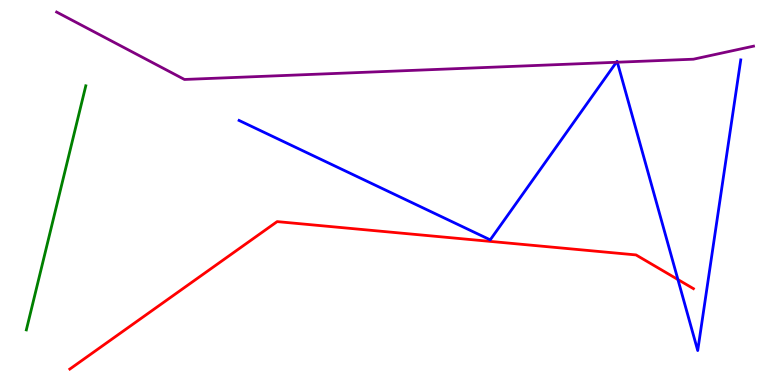[{'lines': ['blue', 'red'], 'intersections': [{'x': 8.75, 'y': 2.74}]}, {'lines': ['green', 'red'], 'intersections': []}, {'lines': ['purple', 'red'], 'intersections': []}, {'lines': ['blue', 'green'], 'intersections': []}, {'lines': ['blue', 'purple'], 'intersections': [{'x': 7.95, 'y': 8.38}, {'x': 7.97, 'y': 8.38}]}, {'lines': ['green', 'purple'], 'intersections': []}]